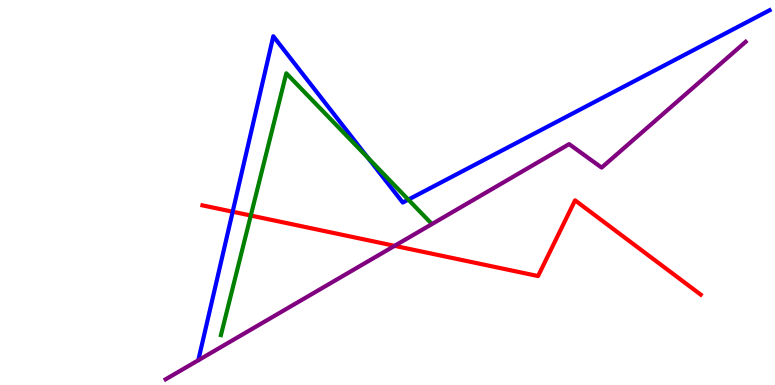[{'lines': ['blue', 'red'], 'intersections': [{'x': 3.0, 'y': 4.5}]}, {'lines': ['green', 'red'], 'intersections': [{'x': 3.24, 'y': 4.4}]}, {'lines': ['purple', 'red'], 'intersections': [{'x': 5.09, 'y': 3.61}]}, {'lines': ['blue', 'green'], 'intersections': [{'x': 4.75, 'y': 5.9}, {'x': 5.27, 'y': 4.82}]}, {'lines': ['blue', 'purple'], 'intersections': []}, {'lines': ['green', 'purple'], 'intersections': []}]